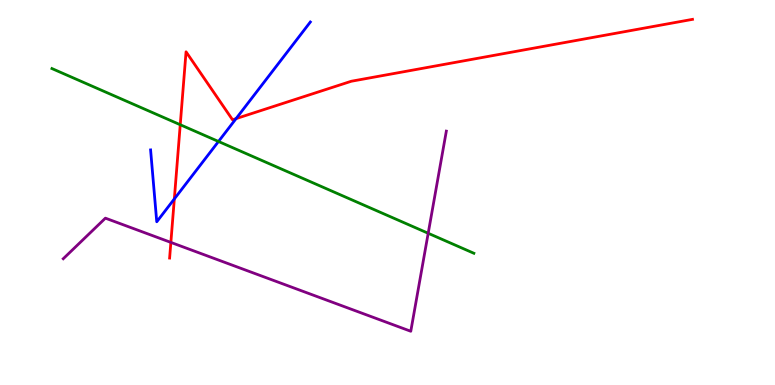[{'lines': ['blue', 'red'], 'intersections': [{'x': 2.25, 'y': 4.83}, {'x': 3.05, 'y': 6.92}]}, {'lines': ['green', 'red'], 'intersections': [{'x': 2.33, 'y': 6.76}]}, {'lines': ['purple', 'red'], 'intersections': [{'x': 2.2, 'y': 3.7}]}, {'lines': ['blue', 'green'], 'intersections': [{'x': 2.82, 'y': 6.33}]}, {'lines': ['blue', 'purple'], 'intersections': []}, {'lines': ['green', 'purple'], 'intersections': [{'x': 5.53, 'y': 3.94}]}]